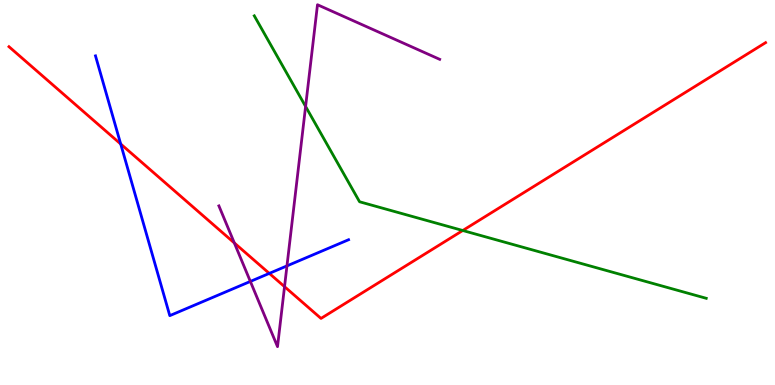[{'lines': ['blue', 'red'], 'intersections': [{'x': 1.56, 'y': 6.26}, {'x': 3.47, 'y': 2.9}]}, {'lines': ['green', 'red'], 'intersections': [{'x': 5.97, 'y': 4.01}]}, {'lines': ['purple', 'red'], 'intersections': [{'x': 3.02, 'y': 3.69}, {'x': 3.67, 'y': 2.55}]}, {'lines': ['blue', 'green'], 'intersections': []}, {'lines': ['blue', 'purple'], 'intersections': [{'x': 3.23, 'y': 2.69}, {'x': 3.7, 'y': 3.09}]}, {'lines': ['green', 'purple'], 'intersections': [{'x': 3.94, 'y': 7.24}]}]